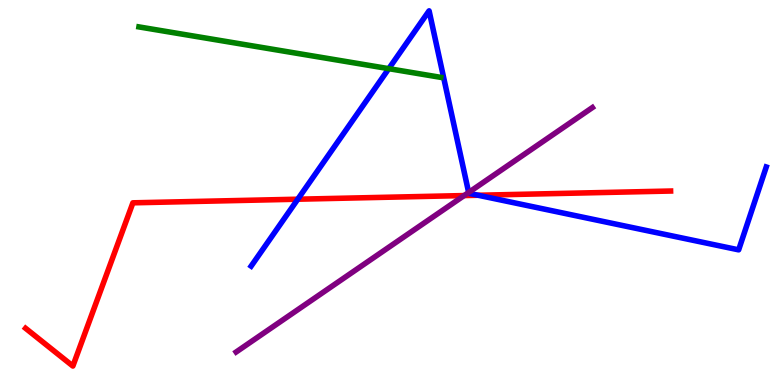[{'lines': ['blue', 'red'], 'intersections': [{'x': 3.84, 'y': 4.83}, {'x': 6.17, 'y': 4.93}]}, {'lines': ['green', 'red'], 'intersections': []}, {'lines': ['purple', 'red'], 'intersections': [{'x': 5.99, 'y': 4.92}]}, {'lines': ['blue', 'green'], 'intersections': [{'x': 5.02, 'y': 8.22}]}, {'lines': ['blue', 'purple'], 'intersections': [{'x': 6.05, 'y': 5.0}]}, {'lines': ['green', 'purple'], 'intersections': []}]